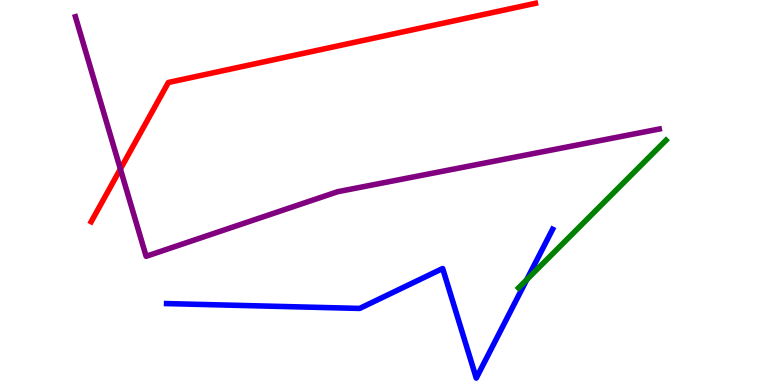[{'lines': ['blue', 'red'], 'intersections': []}, {'lines': ['green', 'red'], 'intersections': []}, {'lines': ['purple', 'red'], 'intersections': [{'x': 1.55, 'y': 5.61}]}, {'lines': ['blue', 'green'], 'intersections': [{'x': 6.8, 'y': 2.74}]}, {'lines': ['blue', 'purple'], 'intersections': []}, {'lines': ['green', 'purple'], 'intersections': []}]